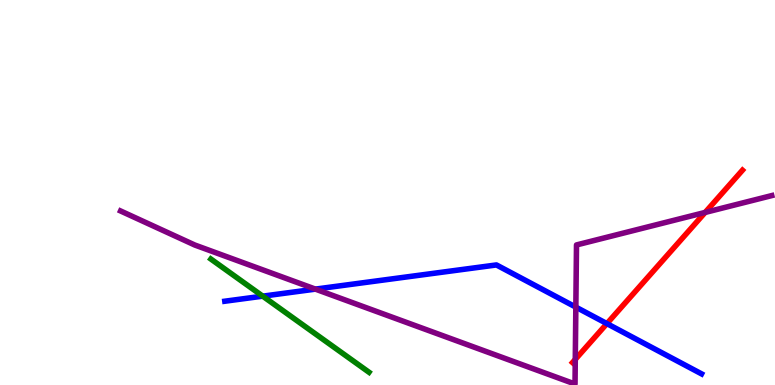[{'lines': ['blue', 'red'], 'intersections': [{'x': 7.83, 'y': 1.59}]}, {'lines': ['green', 'red'], 'intersections': []}, {'lines': ['purple', 'red'], 'intersections': [{'x': 7.42, 'y': 0.665}, {'x': 9.1, 'y': 4.48}]}, {'lines': ['blue', 'green'], 'intersections': [{'x': 3.39, 'y': 2.31}]}, {'lines': ['blue', 'purple'], 'intersections': [{'x': 4.07, 'y': 2.49}, {'x': 7.43, 'y': 2.02}]}, {'lines': ['green', 'purple'], 'intersections': []}]